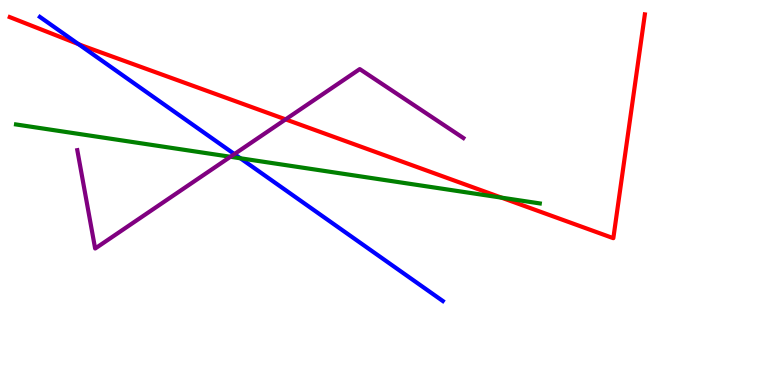[{'lines': ['blue', 'red'], 'intersections': [{'x': 1.01, 'y': 8.85}]}, {'lines': ['green', 'red'], 'intersections': [{'x': 6.47, 'y': 4.87}]}, {'lines': ['purple', 'red'], 'intersections': [{'x': 3.69, 'y': 6.9}]}, {'lines': ['blue', 'green'], 'intersections': [{'x': 3.1, 'y': 5.89}]}, {'lines': ['blue', 'purple'], 'intersections': [{'x': 3.02, 'y': 6.0}]}, {'lines': ['green', 'purple'], 'intersections': [{'x': 2.97, 'y': 5.93}]}]